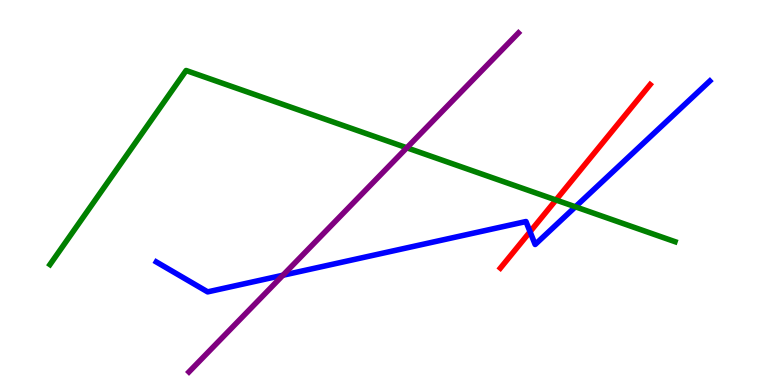[{'lines': ['blue', 'red'], 'intersections': [{'x': 6.84, 'y': 3.98}]}, {'lines': ['green', 'red'], 'intersections': [{'x': 7.17, 'y': 4.81}]}, {'lines': ['purple', 'red'], 'intersections': []}, {'lines': ['blue', 'green'], 'intersections': [{'x': 7.42, 'y': 4.63}]}, {'lines': ['blue', 'purple'], 'intersections': [{'x': 3.65, 'y': 2.85}]}, {'lines': ['green', 'purple'], 'intersections': [{'x': 5.25, 'y': 6.16}]}]